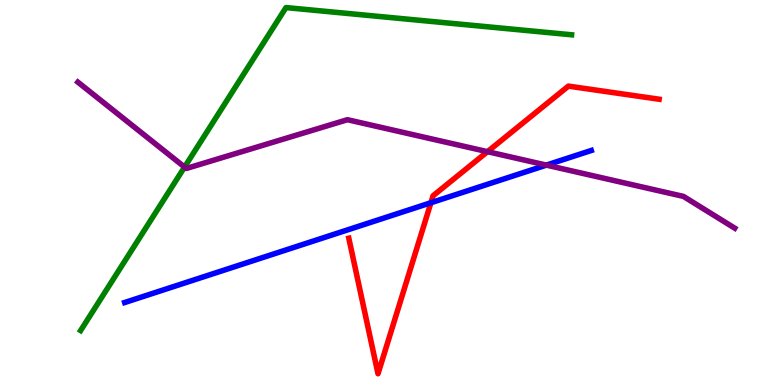[{'lines': ['blue', 'red'], 'intersections': [{'x': 5.56, 'y': 4.73}]}, {'lines': ['green', 'red'], 'intersections': []}, {'lines': ['purple', 'red'], 'intersections': [{'x': 6.29, 'y': 6.06}]}, {'lines': ['blue', 'green'], 'intersections': []}, {'lines': ['blue', 'purple'], 'intersections': [{'x': 7.05, 'y': 5.71}]}, {'lines': ['green', 'purple'], 'intersections': [{'x': 2.38, 'y': 5.66}]}]